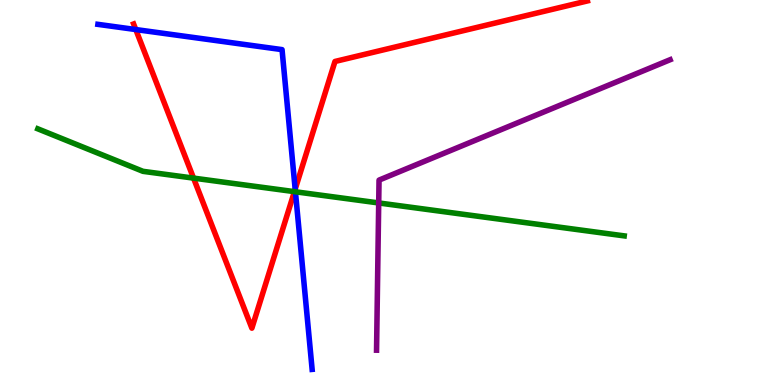[{'lines': ['blue', 'red'], 'intersections': [{'x': 1.75, 'y': 9.23}, {'x': 3.81, 'y': 5.09}]}, {'lines': ['green', 'red'], 'intersections': [{'x': 2.5, 'y': 5.37}, {'x': 3.8, 'y': 5.02}]}, {'lines': ['purple', 'red'], 'intersections': []}, {'lines': ['blue', 'green'], 'intersections': [{'x': 3.81, 'y': 5.02}]}, {'lines': ['blue', 'purple'], 'intersections': []}, {'lines': ['green', 'purple'], 'intersections': [{'x': 4.89, 'y': 4.73}]}]